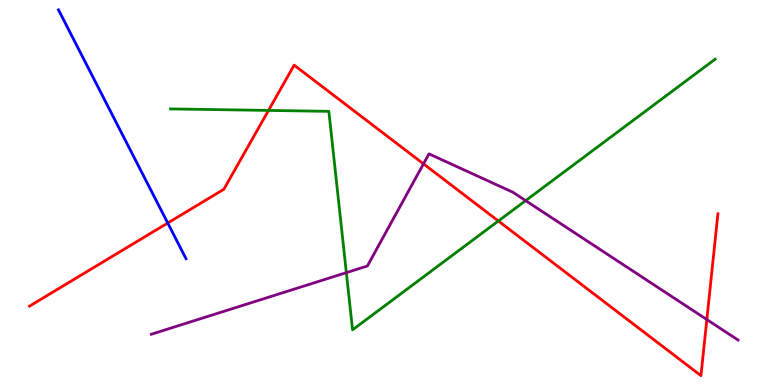[{'lines': ['blue', 'red'], 'intersections': [{'x': 2.16, 'y': 4.21}]}, {'lines': ['green', 'red'], 'intersections': [{'x': 3.46, 'y': 7.13}, {'x': 6.43, 'y': 4.26}]}, {'lines': ['purple', 'red'], 'intersections': [{'x': 5.46, 'y': 5.74}, {'x': 9.12, 'y': 1.7}]}, {'lines': ['blue', 'green'], 'intersections': []}, {'lines': ['blue', 'purple'], 'intersections': []}, {'lines': ['green', 'purple'], 'intersections': [{'x': 4.47, 'y': 2.92}, {'x': 6.78, 'y': 4.79}]}]